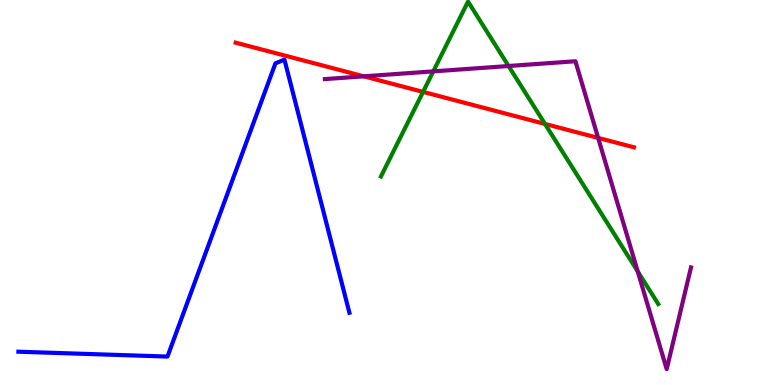[{'lines': ['blue', 'red'], 'intersections': []}, {'lines': ['green', 'red'], 'intersections': [{'x': 5.46, 'y': 7.61}, {'x': 7.03, 'y': 6.78}]}, {'lines': ['purple', 'red'], 'intersections': [{'x': 4.69, 'y': 8.02}, {'x': 7.72, 'y': 6.42}]}, {'lines': ['blue', 'green'], 'intersections': []}, {'lines': ['blue', 'purple'], 'intersections': []}, {'lines': ['green', 'purple'], 'intersections': [{'x': 5.59, 'y': 8.15}, {'x': 6.56, 'y': 8.29}, {'x': 8.23, 'y': 2.95}]}]